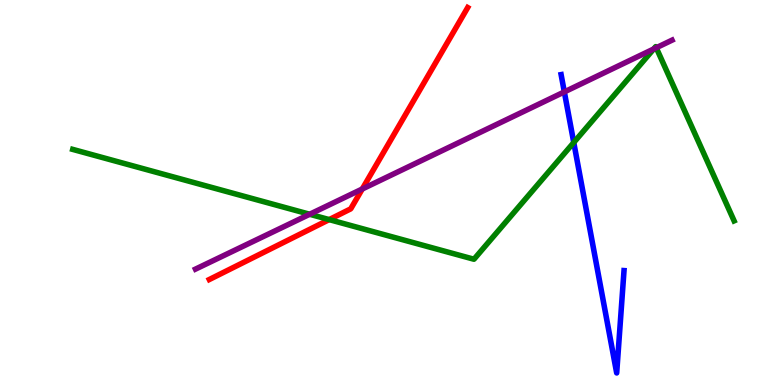[{'lines': ['blue', 'red'], 'intersections': []}, {'lines': ['green', 'red'], 'intersections': [{'x': 4.25, 'y': 4.3}]}, {'lines': ['purple', 'red'], 'intersections': [{'x': 4.67, 'y': 5.09}]}, {'lines': ['blue', 'green'], 'intersections': [{'x': 7.4, 'y': 6.3}]}, {'lines': ['blue', 'purple'], 'intersections': [{'x': 7.28, 'y': 7.61}]}, {'lines': ['green', 'purple'], 'intersections': [{'x': 4.0, 'y': 4.43}, {'x': 8.44, 'y': 8.73}, {'x': 8.47, 'y': 8.76}]}]